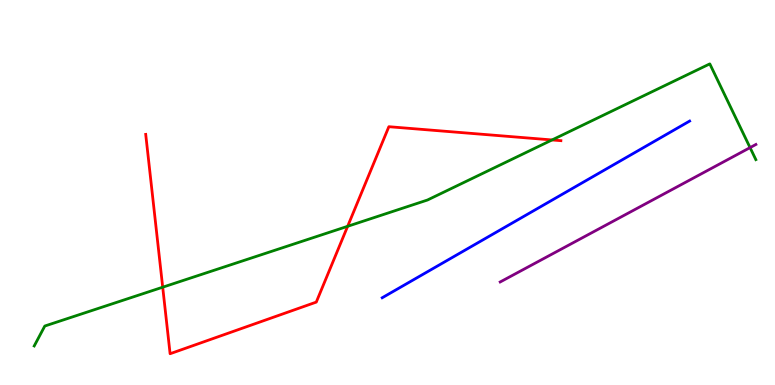[{'lines': ['blue', 'red'], 'intersections': []}, {'lines': ['green', 'red'], 'intersections': [{'x': 2.1, 'y': 2.54}, {'x': 4.49, 'y': 4.12}, {'x': 7.12, 'y': 6.36}]}, {'lines': ['purple', 'red'], 'intersections': []}, {'lines': ['blue', 'green'], 'intersections': []}, {'lines': ['blue', 'purple'], 'intersections': []}, {'lines': ['green', 'purple'], 'intersections': [{'x': 9.68, 'y': 6.17}]}]